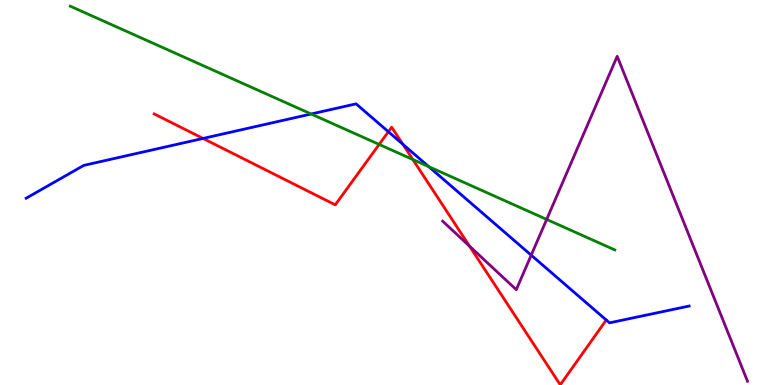[{'lines': ['blue', 'red'], 'intersections': [{'x': 2.62, 'y': 6.4}, {'x': 5.01, 'y': 6.58}, {'x': 5.2, 'y': 6.25}]}, {'lines': ['green', 'red'], 'intersections': [{'x': 4.89, 'y': 6.25}, {'x': 5.33, 'y': 5.86}]}, {'lines': ['purple', 'red'], 'intersections': [{'x': 6.06, 'y': 3.61}]}, {'lines': ['blue', 'green'], 'intersections': [{'x': 4.01, 'y': 7.04}, {'x': 5.53, 'y': 5.67}]}, {'lines': ['blue', 'purple'], 'intersections': [{'x': 6.85, 'y': 3.37}]}, {'lines': ['green', 'purple'], 'intersections': [{'x': 7.05, 'y': 4.3}]}]